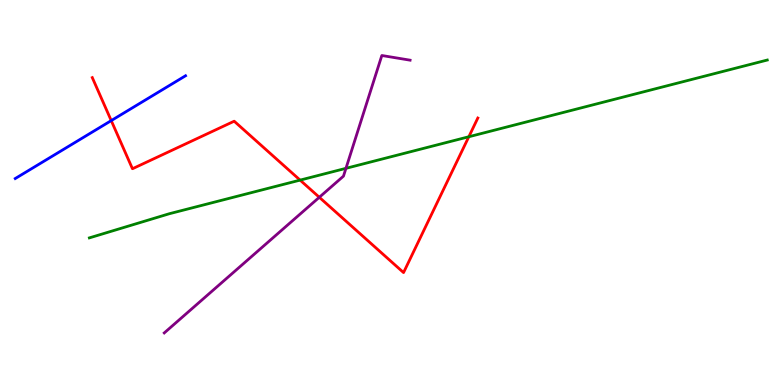[{'lines': ['blue', 'red'], 'intersections': [{'x': 1.44, 'y': 6.87}]}, {'lines': ['green', 'red'], 'intersections': [{'x': 3.87, 'y': 5.32}, {'x': 6.05, 'y': 6.45}]}, {'lines': ['purple', 'red'], 'intersections': [{'x': 4.12, 'y': 4.88}]}, {'lines': ['blue', 'green'], 'intersections': []}, {'lines': ['blue', 'purple'], 'intersections': []}, {'lines': ['green', 'purple'], 'intersections': [{'x': 4.46, 'y': 5.63}]}]